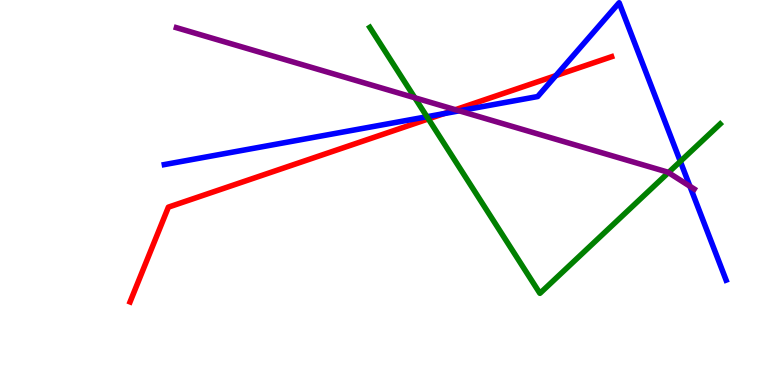[{'lines': ['blue', 'red'], 'intersections': [{'x': 5.73, 'y': 7.05}, {'x': 7.17, 'y': 8.04}]}, {'lines': ['green', 'red'], 'intersections': [{'x': 5.53, 'y': 6.91}]}, {'lines': ['purple', 'red'], 'intersections': [{'x': 5.88, 'y': 7.15}]}, {'lines': ['blue', 'green'], 'intersections': [{'x': 5.51, 'y': 6.97}, {'x': 8.78, 'y': 5.81}]}, {'lines': ['blue', 'purple'], 'intersections': [{'x': 5.93, 'y': 7.12}, {'x': 8.9, 'y': 5.16}]}, {'lines': ['green', 'purple'], 'intersections': [{'x': 5.35, 'y': 7.46}, {'x': 8.63, 'y': 5.52}]}]